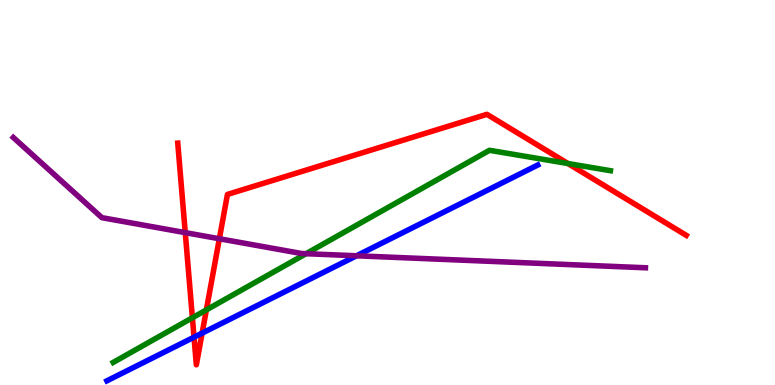[{'lines': ['blue', 'red'], 'intersections': [{'x': 2.5, 'y': 1.24}, {'x': 2.61, 'y': 1.35}]}, {'lines': ['green', 'red'], 'intersections': [{'x': 2.48, 'y': 1.75}, {'x': 2.66, 'y': 1.95}, {'x': 7.33, 'y': 5.75}]}, {'lines': ['purple', 'red'], 'intersections': [{'x': 2.39, 'y': 3.96}, {'x': 2.83, 'y': 3.8}]}, {'lines': ['blue', 'green'], 'intersections': []}, {'lines': ['blue', 'purple'], 'intersections': [{'x': 4.6, 'y': 3.36}]}, {'lines': ['green', 'purple'], 'intersections': [{'x': 3.95, 'y': 3.41}]}]